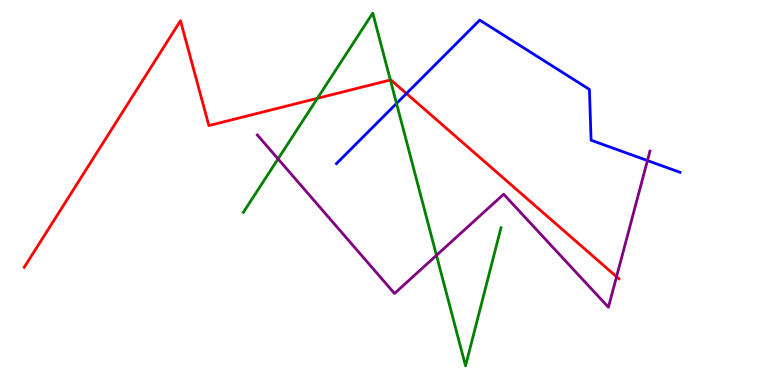[{'lines': ['blue', 'red'], 'intersections': [{'x': 5.24, 'y': 7.57}]}, {'lines': ['green', 'red'], 'intersections': [{'x': 4.1, 'y': 7.45}, {'x': 5.04, 'y': 7.92}]}, {'lines': ['purple', 'red'], 'intersections': [{'x': 7.96, 'y': 2.81}]}, {'lines': ['blue', 'green'], 'intersections': [{'x': 5.12, 'y': 7.31}]}, {'lines': ['blue', 'purple'], 'intersections': [{'x': 8.35, 'y': 5.83}]}, {'lines': ['green', 'purple'], 'intersections': [{'x': 3.59, 'y': 5.87}, {'x': 5.63, 'y': 3.37}]}]